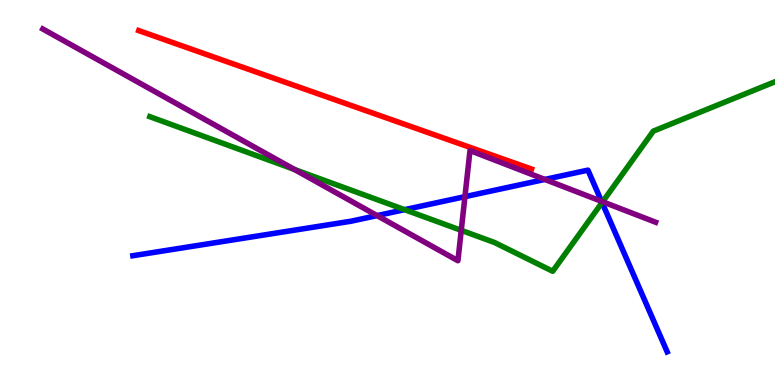[{'lines': ['blue', 'red'], 'intersections': []}, {'lines': ['green', 'red'], 'intersections': []}, {'lines': ['purple', 'red'], 'intersections': []}, {'lines': ['blue', 'green'], 'intersections': [{'x': 5.22, 'y': 4.55}, {'x': 7.77, 'y': 4.74}]}, {'lines': ['blue', 'purple'], 'intersections': [{'x': 4.87, 'y': 4.4}, {'x': 6.0, 'y': 4.89}, {'x': 7.03, 'y': 5.34}, {'x': 7.76, 'y': 4.77}]}, {'lines': ['green', 'purple'], 'intersections': [{'x': 3.8, 'y': 5.6}, {'x': 5.95, 'y': 4.02}, {'x': 7.78, 'y': 4.76}]}]